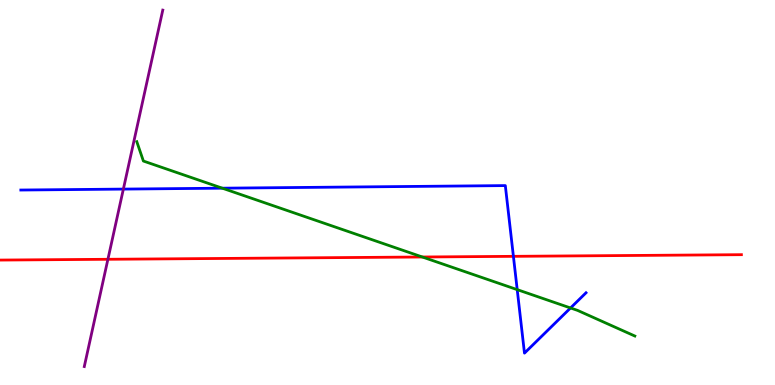[{'lines': ['blue', 'red'], 'intersections': [{'x': 6.62, 'y': 3.34}]}, {'lines': ['green', 'red'], 'intersections': [{'x': 5.45, 'y': 3.32}]}, {'lines': ['purple', 'red'], 'intersections': [{'x': 1.39, 'y': 3.27}]}, {'lines': ['blue', 'green'], 'intersections': [{'x': 2.87, 'y': 5.11}, {'x': 6.67, 'y': 2.48}, {'x': 7.36, 'y': 2.0}]}, {'lines': ['blue', 'purple'], 'intersections': [{'x': 1.59, 'y': 5.09}]}, {'lines': ['green', 'purple'], 'intersections': []}]